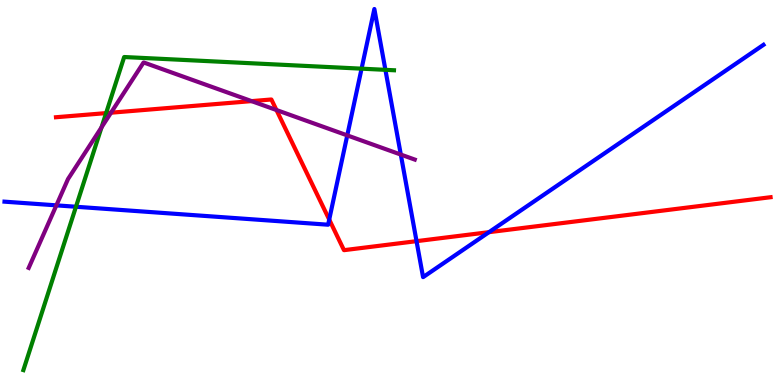[{'lines': ['blue', 'red'], 'intersections': [{'x': 4.25, 'y': 4.3}, {'x': 5.37, 'y': 3.74}, {'x': 6.31, 'y': 3.97}]}, {'lines': ['green', 'red'], 'intersections': [{'x': 1.37, 'y': 7.06}]}, {'lines': ['purple', 'red'], 'intersections': [{'x': 1.43, 'y': 7.07}, {'x': 3.25, 'y': 7.37}, {'x': 3.57, 'y': 7.14}]}, {'lines': ['blue', 'green'], 'intersections': [{'x': 0.98, 'y': 4.63}, {'x': 4.67, 'y': 8.22}, {'x': 4.97, 'y': 8.19}]}, {'lines': ['blue', 'purple'], 'intersections': [{'x': 0.727, 'y': 4.67}, {'x': 4.48, 'y': 6.48}, {'x': 5.17, 'y': 5.99}]}, {'lines': ['green', 'purple'], 'intersections': [{'x': 1.31, 'y': 6.69}]}]